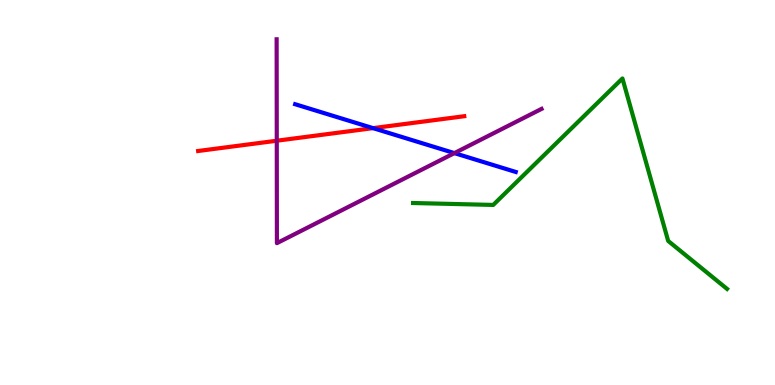[{'lines': ['blue', 'red'], 'intersections': [{'x': 4.81, 'y': 6.67}]}, {'lines': ['green', 'red'], 'intersections': []}, {'lines': ['purple', 'red'], 'intersections': [{'x': 3.57, 'y': 6.34}]}, {'lines': ['blue', 'green'], 'intersections': []}, {'lines': ['blue', 'purple'], 'intersections': [{'x': 5.86, 'y': 6.02}]}, {'lines': ['green', 'purple'], 'intersections': []}]